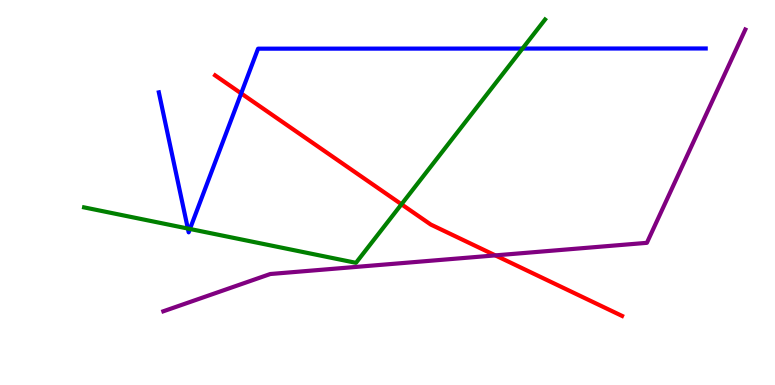[{'lines': ['blue', 'red'], 'intersections': [{'x': 3.11, 'y': 7.57}]}, {'lines': ['green', 'red'], 'intersections': [{'x': 5.18, 'y': 4.69}]}, {'lines': ['purple', 'red'], 'intersections': [{'x': 6.39, 'y': 3.37}]}, {'lines': ['blue', 'green'], 'intersections': [{'x': 2.42, 'y': 4.06}, {'x': 2.45, 'y': 4.05}, {'x': 6.74, 'y': 8.74}]}, {'lines': ['blue', 'purple'], 'intersections': []}, {'lines': ['green', 'purple'], 'intersections': []}]